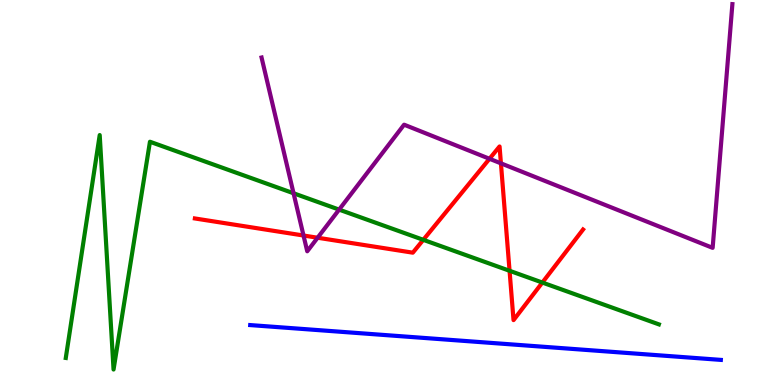[{'lines': ['blue', 'red'], 'intersections': []}, {'lines': ['green', 'red'], 'intersections': [{'x': 5.46, 'y': 3.77}, {'x': 6.57, 'y': 2.97}, {'x': 7.0, 'y': 2.66}]}, {'lines': ['purple', 'red'], 'intersections': [{'x': 3.92, 'y': 3.88}, {'x': 4.1, 'y': 3.83}, {'x': 6.32, 'y': 5.88}, {'x': 6.46, 'y': 5.76}]}, {'lines': ['blue', 'green'], 'intersections': []}, {'lines': ['blue', 'purple'], 'intersections': []}, {'lines': ['green', 'purple'], 'intersections': [{'x': 3.79, 'y': 4.98}, {'x': 4.38, 'y': 4.56}]}]